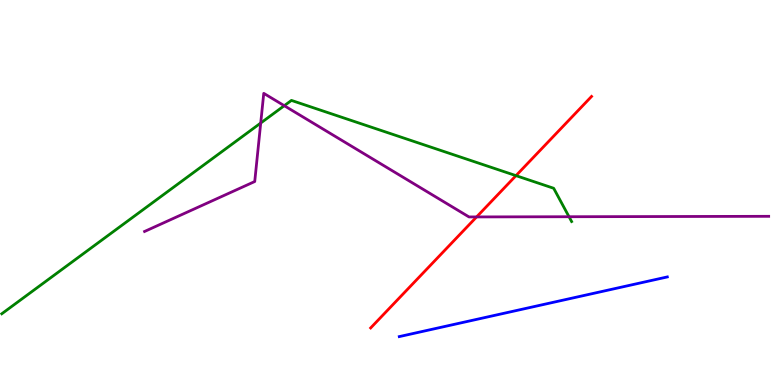[{'lines': ['blue', 'red'], 'intersections': []}, {'lines': ['green', 'red'], 'intersections': [{'x': 6.66, 'y': 5.44}]}, {'lines': ['purple', 'red'], 'intersections': [{'x': 6.15, 'y': 4.37}]}, {'lines': ['blue', 'green'], 'intersections': []}, {'lines': ['blue', 'purple'], 'intersections': []}, {'lines': ['green', 'purple'], 'intersections': [{'x': 3.36, 'y': 6.8}, {'x': 3.67, 'y': 7.25}, {'x': 7.34, 'y': 4.37}]}]